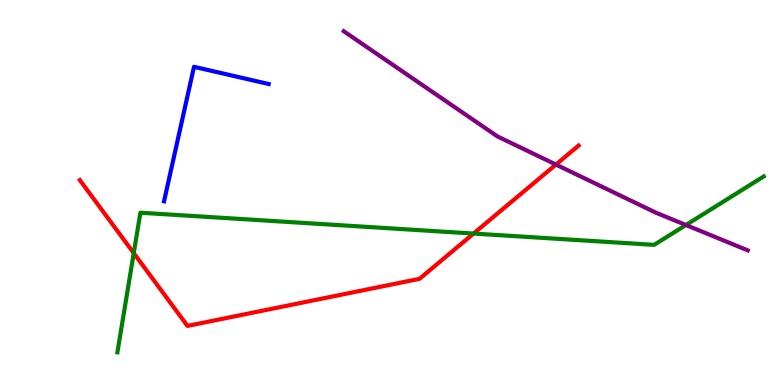[{'lines': ['blue', 'red'], 'intersections': []}, {'lines': ['green', 'red'], 'intersections': [{'x': 1.73, 'y': 3.43}, {'x': 6.11, 'y': 3.93}]}, {'lines': ['purple', 'red'], 'intersections': [{'x': 7.17, 'y': 5.73}]}, {'lines': ['blue', 'green'], 'intersections': []}, {'lines': ['blue', 'purple'], 'intersections': []}, {'lines': ['green', 'purple'], 'intersections': [{'x': 8.85, 'y': 4.16}]}]